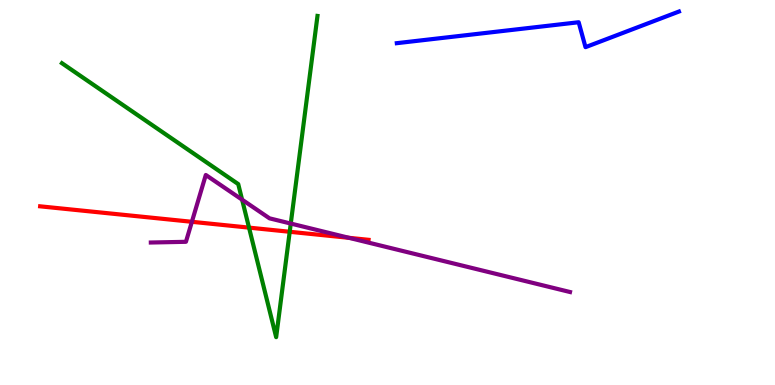[{'lines': ['blue', 'red'], 'intersections': []}, {'lines': ['green', 'red'], 'intersections': [{'x': 3.21, 'y': 4.09}, {'x': 3.74, 'y': 3.98}]}, {'lines': ['purple', 'red'], 'intersections': [{'x': 2.48, 'y': 4.24}, {'x': 4.5, 'y': 3.82}]}, {'lines': ['blue', 'green'], 'intersections': []}, {'lines': ['blue', 'purple'], 'intersections': []}, {'lines': ['green', 'purple'], 'intersections': [{'x': 3.12, 'y': 4.81}, {'x': 3.75, 'y': 4.19}]}]